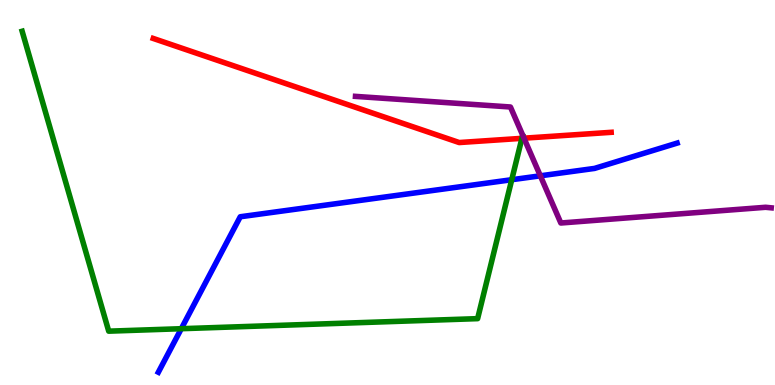[{'lines': ['blue', 'red'], 'intersections': []}, {'lines': ['green', 'red'], 'intersections': [{'x': 6.73, 'y': 6.41}]}, {'lines': ['purple', 'red'], 'intersections': [{'x': 6.76, 'y': 6.41}]}, {'lines': ['blue', 'green'], 'intersections': [{'x': 2.34, 'y': 1.46}, {'x': 6.6, 'y': 5.33}]}, {'lines': ['blue', 'purple'], 'intersections': [{'x': 6.97, 'y': 5.43}]}, {'lines': ['green', 'purple'], 'intersections': []}]